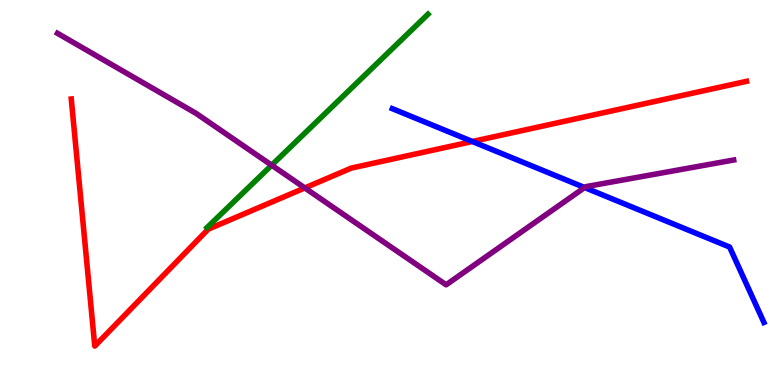[{'lines': ['blue', 'red'], 'intersections': [{'x': 6.1, 'y': 6.32}]}, {'lines': ['green', 'red'], 'intersections': []}, {'lines': ['purple', 'red'], 'intersections': [{'x': 3.93, 'y': 5.12}]}, {'lines': ['blue', 'green'], 'intersections': []}, {'lines': ['blue', 'purple'], 'intersections': [{'x': 7.54, 'y': 5.13}]}, {'lines': ['green', 'purple'], 'intersections': [{'x': 3.51, 'y': 5.71}]}]